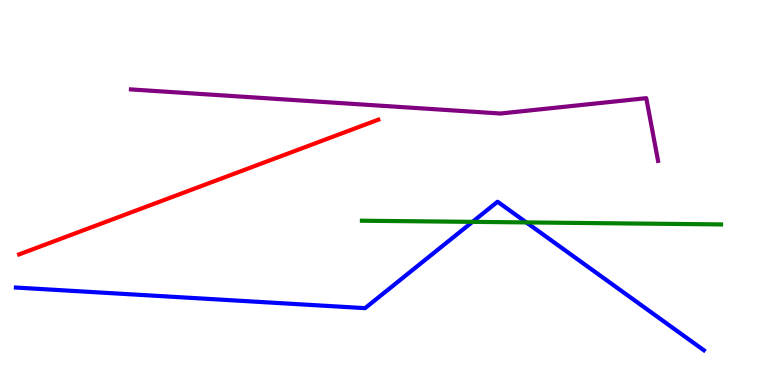[{'lines': ['blue', 'red'], 'intersections': []}, {'lines': ['green', 'red'], 'intersections': []}, {'lines': ['purple', 'red'], 'intersections': []}, {'lines': ['blue', 'green'], 'intersections': [{'x': 6.1, 'y': 4.24}, {'x': 6.79, 'y': 4.22}]}, {'lines': ['blue', 'purple'], 'intersections': []}, {'lines': ['green', 'purple'], 'intersections': []}]